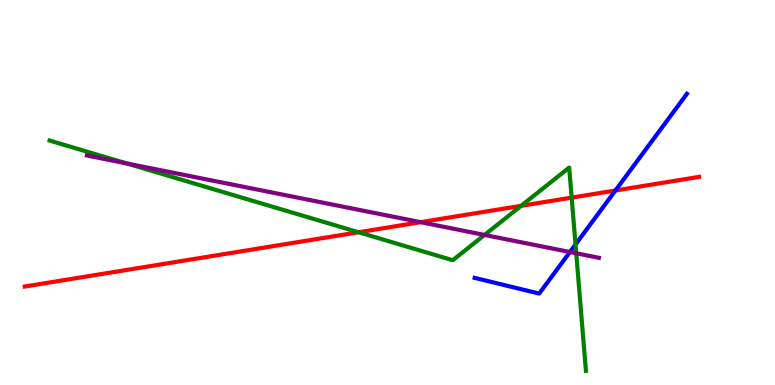[{'lines': ['blue', 'red'], 'intersections': [{'x': 7.94, 'y': 5.05}]}, {'lines': ['green', 'red'], 'intersections': [{'x': 4.63, 'y': 3.97}, {'x': 6.72, 'y': 4.65}, {'x': 7.38, 'y': 4.87}]}, {'lines': ['purple', 'red'], 'intersections': [{'x': 5.43, 'y': 4.23}]}, {'lines': ['blue', 'green'], 'intersections': [{'x': 7.43, 'y': 3.65}]}, {'lines': ['blue', 'purple'], 'intersections': [{'x': 7.35, 'y': 3.45}]}, {'lines': ['green', 'purple'], 'intersections': [{'x': 1.64, 'y': 5.75}, {'x': 6.25, 'y': 3.9}, {'x': 7.44, 'y': 3.42}]}]